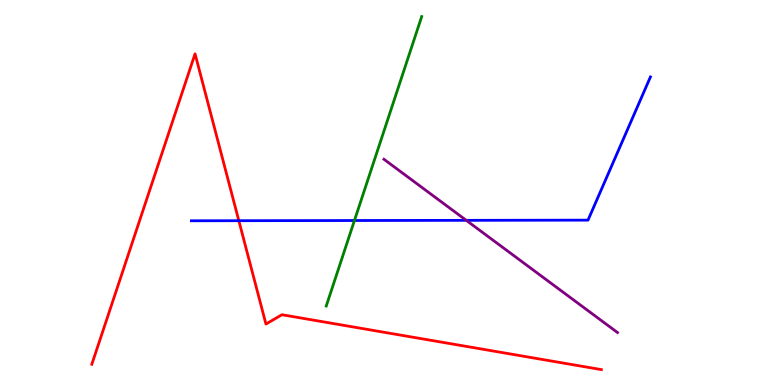[{'lines': ['blue', 'red'], 'intersections': [{'x': 3.08, 'y': 4.27}]}, {'lines': ['green', 'red'], 'intersections': []}, {'lines': ['purple', 'red'], 'intersections': []}, {'lines': ['blue', 'green'], 'intersections': [{'x': 4.57, 'y': 4.27}]}, {'lines': ['blue', 'purple'], 'intersections': [{'x': 6.02, 'y': 4.28}]}, {'lines': ['green', 'purple'], 'intersections': []}]